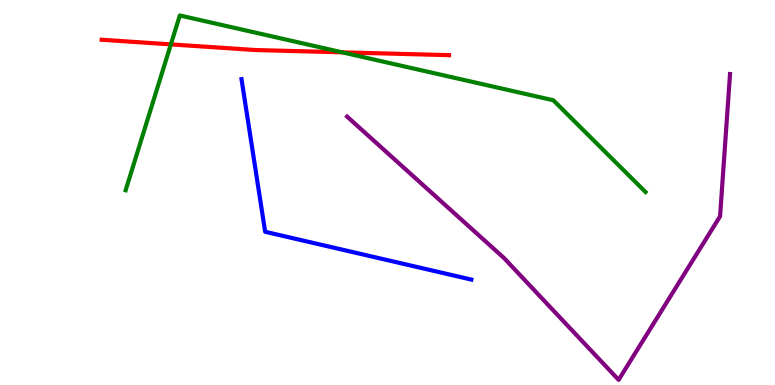[{'lines': ['blue', 'red'], 'intersections': []}, {'lines': ['green', 'red'], 'intersections': [{'x': 2.2, 'y': 8.85}, {'x': 4.42, 'y': 8.64}]}, {'lines': ['purple', 'red'], 'intersections': []}, {'lines': ['blue', 'green'], 'intersections': []}, {'lines': ['blue', 'purple'], 'intersections': []}, {'lines': ['green', 'purple'], 'intersections': []}]